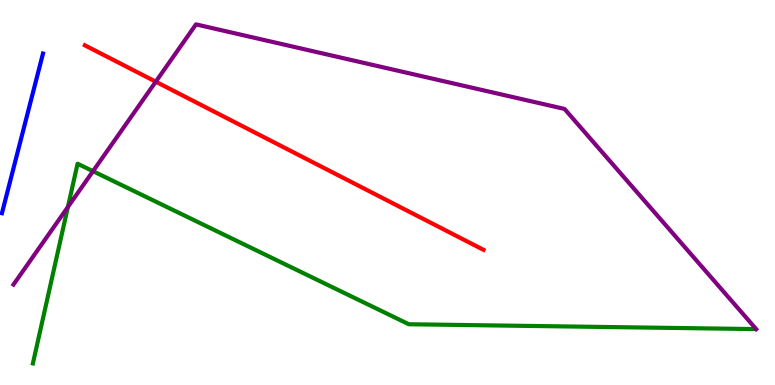[{'lines': ['blue', 'red'], 'intersections': []}, {'lines': ['green', 'red'], 'intersections': []}, {'lines': ['purple', 'red'], 'intersections': [{'x': 2.01, 'y': 7.88}]}, {'lines': ['blue', 'green'], 'intersections': []}, {'lines': ['blue', 'purple'], 'intersections': []}, {'lines': ['green', 'purple'], 'intersections': [{'x': 0.876, 'y': 4.62}, {'x': 1.2, 'y': 5.55}]}]